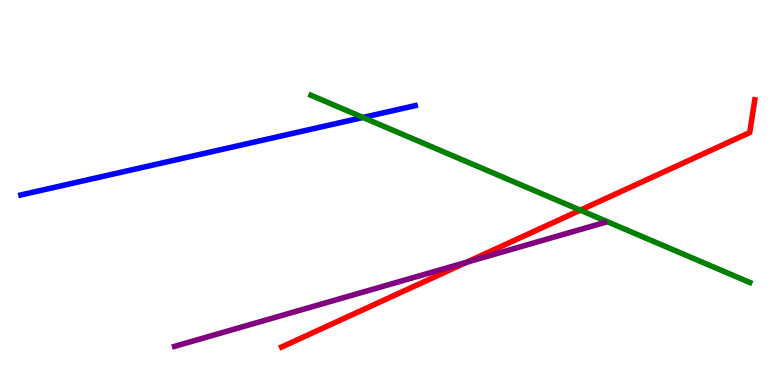[{'lines': ['blue', 'red'], 'intersections': []}, {'lines': ['green', 'red'], 'intersections': [{'x': 7.49, 'y': 4.54}]}, {'lines': ['purple', 'red'], 'intersections': [{'x': 6.02, 'y': 3.19}]}, {'lines': ['blue', 'green'], 'intersections': [{'x': 4.68, 'y': 6.95}]}, {'lines': ['blue', 'purple'], 'intersections': []}, {'lines': ['green', 'purple'], 'intersections': []}]